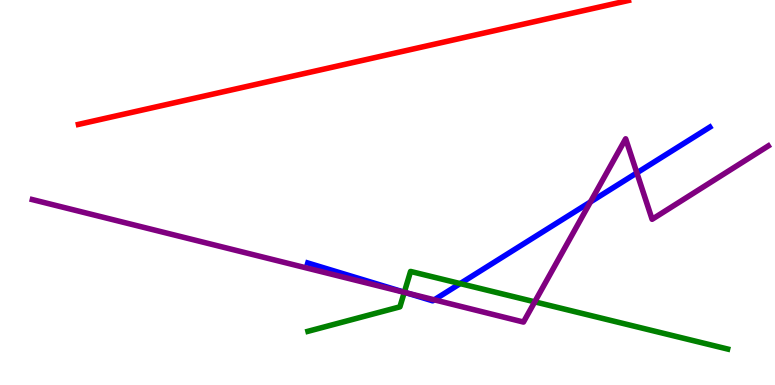[{'lines': ['blue', 'red'], 'intersections': []}, {'lines': ['green', 'red'], 'intersections': []}, {'lines': ['purple', 'red'], 'intersections': []}, {'lines': ['blue', 'green'], 'intersections': [{'x': 5.22, 'y': 2.41}, {'x': 5.94, 'y': 2.63}]}, {'lines': ['blue', 'purple'], 'intersections': [{'x': 5.24, 'y': 2.39}, {'x': 5.6, 'y': 2.21}, {'x': 7.62, 'y': 4.75}, {'x': 8.22, 'y': 5.51}]}, {'lines': ['green', 'purple'], 'intersections': [{'x': 5.22, 'y': 2.41}, {'x': 6.9, 'y': 2.16}]}]